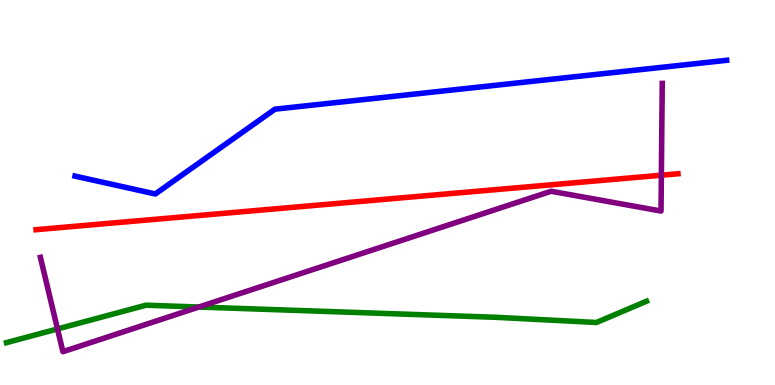[{'lines': ['blue', 'red'], 'intersections': []}, {'lines': ['green', 'red'], 'intersections': []}, {'lines': ['purple', 'red'], 'intersections': [{'x': 8.53, 'y': 5.45}]}, {'lines': ['blue', 'green'], 'intersections': []}, {'lines': ['blue', 'purple'], 'intersections': []}, {'lines': ['green', 'purple'], 'intersections': [{'x': 0.742, 'y': 1.46}, {'x': 2.57, 'y': 2.03}]}]